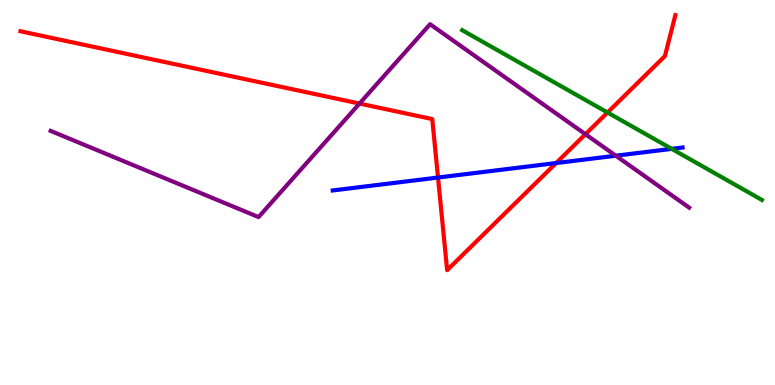[{'lines': ['blue', 'red'], 'intersections': [{'x': 5.65, 'y': 5.39}, {'x': 7.18, 'y': 5.77}]}, {'lines': ['green', 'red'], 'intersections': [{'x': 7.84, 'y': 7.08}]}, {'lines': ['purple', 'red'], 'intersections': [{'x': 4.64, 'y': 7.31}, {'x': 7.55, 'y': 6.51}]}, {'lines': ['blue', 'green'], 'intersections': [{'x': 8.67, 'y': 6.13}]}, {'lines': ['blue', 'purple'], 'intersections': [{'x': 7.95, 'y': 5.96}]}, {'lines': ['green', 'purple'], 'intersections': []}]